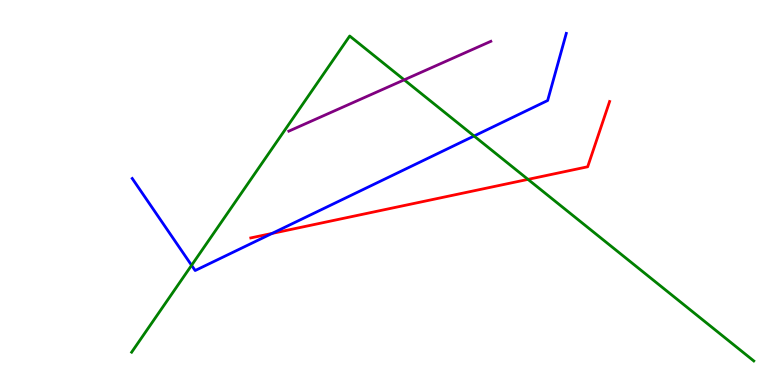[{'lines': ['blue', 'red'], 'intersections': [{'x': 3.51, 'y': 3.94}]}, {'lines': ['green', 'red'], 'intersections': [{'x': 6.81, 'y': 5.34}]}, {'lines': ['purple', 'red'], 'intersections': []}, {'lines': ['blue', 'green'], 'intersections': [{'x': 2.47, 'y': 3.11}, {'x': 6.12, 'y': 6.47}]}, {'lines': ['blue', 'purple'], 'intersections': []}, {'lines': ['green', 'purple'], 'intersections': [{'x': 5.22, 'y': 7.93}]}]